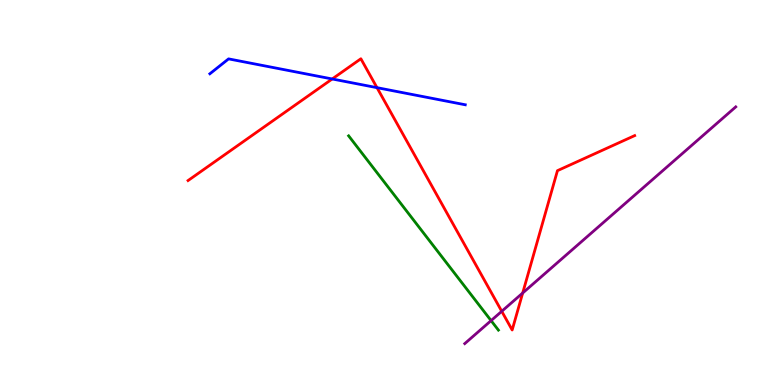[{'lines': ['blue', 'red'], 'intersections': [{'x': 4.29, 'y': 7.95}, {'x': 4.86, 'y': 7.72}]}, {'lines': ['green', 'red'], 'intersections': []}, {'lines': ['purple', 'red'], 'intersections': [{'x': 6.47, 'y': 1.91}, {'x': 6.74, 'y': 2.39}]}, {'lines': ['blue', 'green'], 'intersections': []}, {'lines': ['blue', 'purple'], 'intersections': []}, {'lines': ['green', 'purple'], 'intersections': [{'x': 6.34, 'y': 1.67}]}]